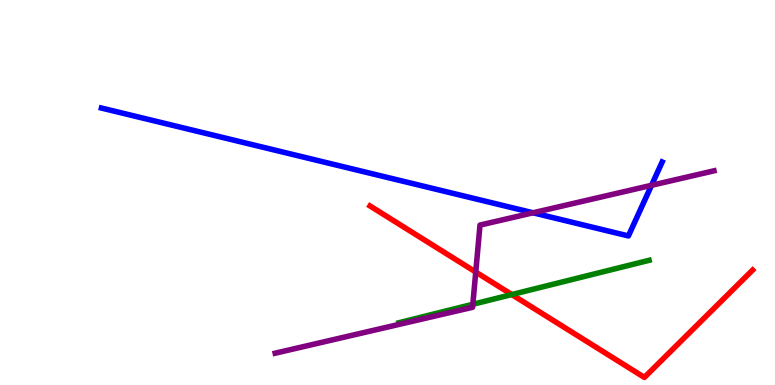[{'lines': ['blue', 'red'], 'intersections': []}, {'lines': ['green', 'red'], 'intersections': [{'x': 6.6, 'y': 2.35}]}, {'lines': ['purple', 'red'], 'intersections': [{'x': 6.14, 'y': 2.93}]}, {'lines': ['blue', 'green'], 'intersections': []}, {'lines': ['blue', 'purple'], 'intersections': [{'x': 6.88, 'y': 4.47}, {'x': 8.41, 'y': 5.19}]}, {'lines': ['green', 'purple'], 'intersections': [{'x': 6.1, 'y': 2.1}]}]